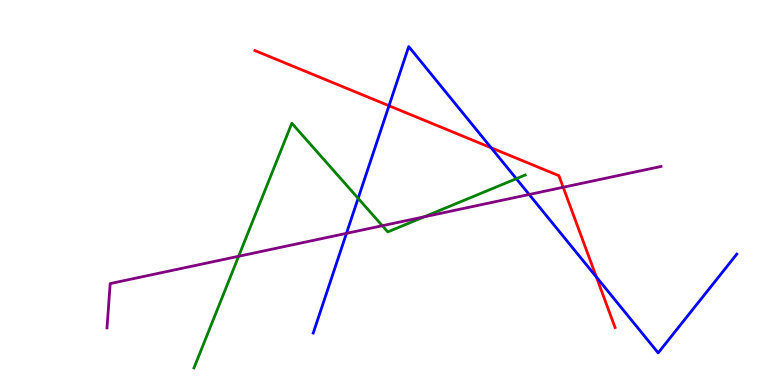[{'lines': ['blue', 'red'], 'intersections': [{'x': 5.02, 'y': 7.25}, {'x': 6.34, 'y': 6.16}, {'x': 7.7, 'y': 2.8}]}, {'lines': ['green', 'red'], 'intersections': []}, {'lines': ['purple', 'red'], 'intersections': [{'x': 7.27, 'y': 5.14}]}, {'lines': ['blue', 'green'], 'intersections': [{'x': 4.62, 'y': 4.85}, {'x': 6.66, 'y': 5.36}]}, {'lines': ['blue', 'purple'], 'intersections': [{'x': 4.47, 'y': 3.94}, {'x': 6.83, 'y': 4.95}]}, {'lines': ['green', 'purple'], 'intersections': [{'x': 3.08, 'y': 3.34}, {'x': 4.93, 'y': 4.14}, {'x': 5.47, 'y': 4.37}]}]